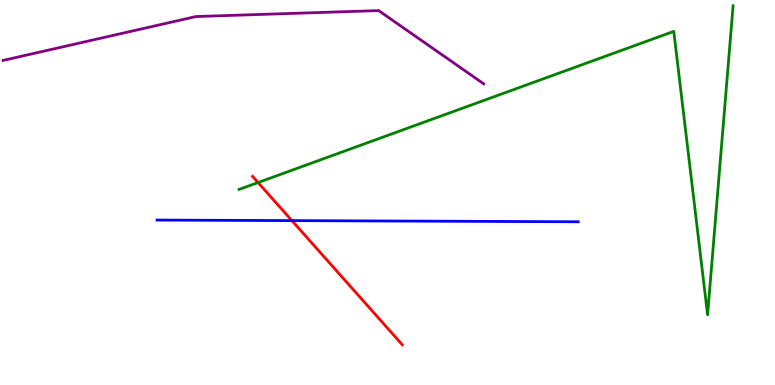[{'lines': ['blue', 'red'], 'intersections': [{'x': 3.77, 'y': 4.27}]}, {'lines': ['green', 'red'], 'intersections': [{'x': 3.33, 'y': 5.26}]}, {'lines': ['purple', 'red'], 'intersections': []}, {'lines': ['blue', 'green'], 'intersections': []}, {'lines': ['blue', 'purple'], 'intersections': []}, {'lines': ['green', 'purple'], 'intersections': []}]